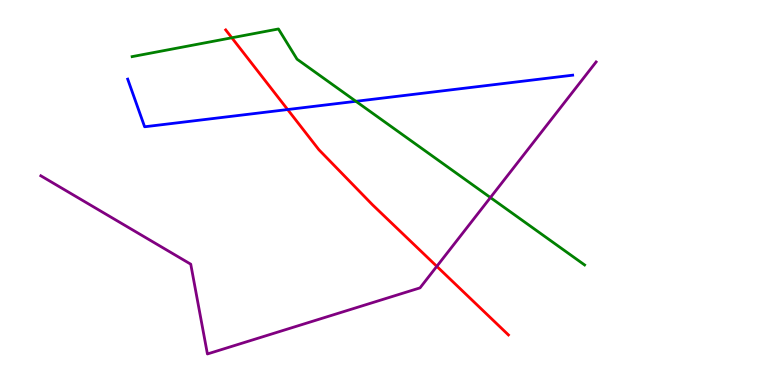[{'lines': ['blue', 'red'], 'intersections': [{'x': 3.71, 'y': 7.15}]}, {'lines': ['green', 'red'], 'intersections': [{'x': 2.99, 'y': 9.02}]}, {'lines': ['purple', 'red'], 'intersections': [{'x': 5.64, 'y': 3.08}]}, {'lines': ['blue', 'green'], 'intersections': [{'x': 4.59, 'y': 7.37}]}, {'lines': ['blue', 'purple'], 'intersections': []}, {'lines': ['green', 'purple'], 'intersections': [{'x': 6.33, 'y': 4.87}]}]